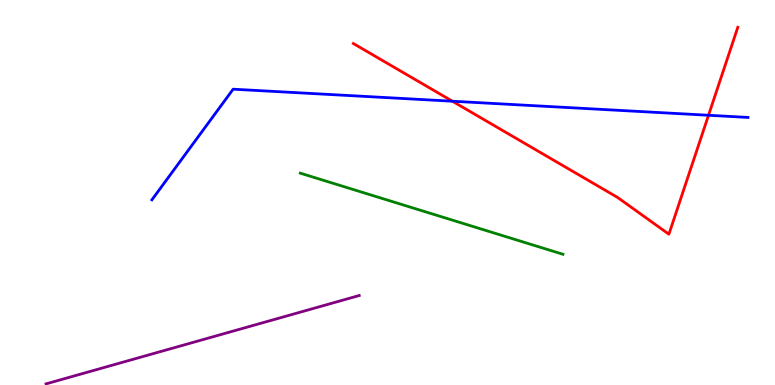[{'lines': ['blue', 'red'], 'intersections': [{'x': 5.84, 'y': 7.37}, {'x': 9.14, 'y': 7.01}]}, {'lines': ['green', 'red'], 'intersections': []}, {'lines': ['purple', 'red'], 'intersections': []}, {'lines': ['blue', 'green'], 'intersections': []}, {'lines': ['blue', 'purple'], 'intersections': []}, {'lines': ['green', 'purple'], 'intersections': []}]